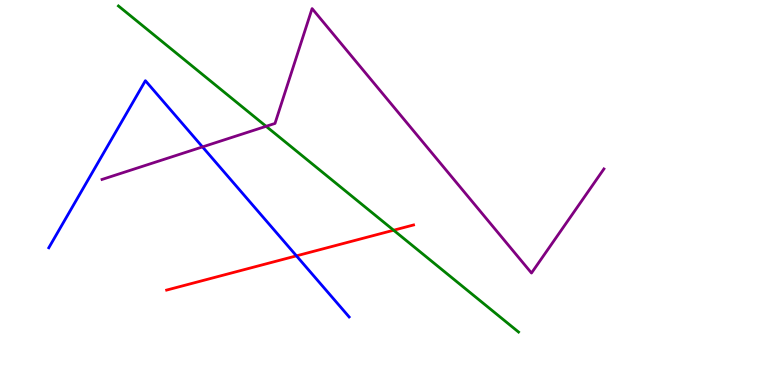[{'lines': ['blue', 'red'], 'intersections': [{'x': 3.83, 'y': 3.35}]}, {'lines': ['green', 'red'], 'intersections': [{'x': 5.08, 'y': 4.02}]}, {'lines': ['purple', 'red'], 'intersections': []}, {'lines': ['blue', 'green'], 'intersections': []}, {'lines': ['blue', 'purple'], 'intersections': [{'x': 2.61, 'y': 6.18}]}, {'lines': ['green', 'purple'], 'intersections': [{'x': 3.43, 'y': 6.72}]}]